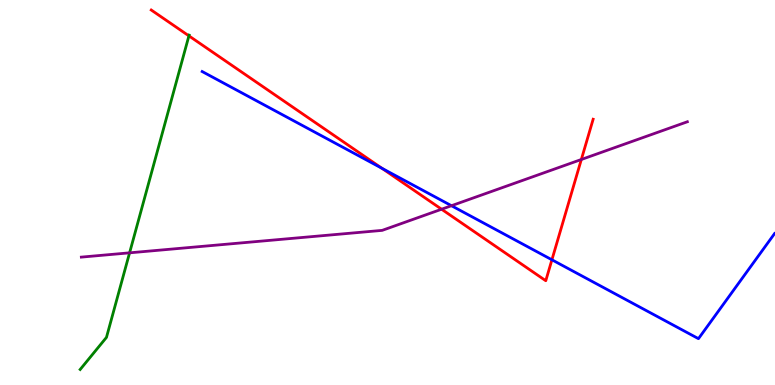[{'lines': ['blue', 'red'], 'intersections': [{'x': 4.93, 'y': 5.63}, {'x': 7.12, 'y': 3.25}]}, {'lines': ['green', 'red'], 'intersections': [{'x': 2.44, 'y': 9.07}]}, {'lines': ['purple', 'red'], 'intersections': [{'x': 5.7, 'y': 4.57}, {'x': 7.5, 'y': 5.86}]}, {'lines': ['blue', 'green'], 'intersections': []}, {'lines': ['blue', 'purple'], 'intersections': [{'x': 5.83, 'y': 4.66}]}, {'lines': ['green', 'purple'], 'intersections': [{'x': 1.67, 'y': 3.43}]}]